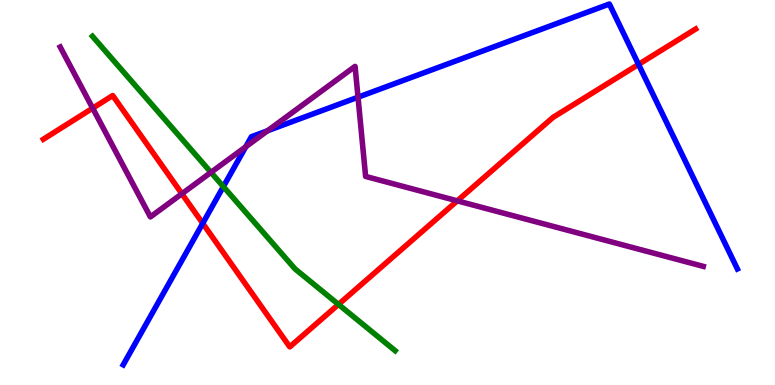[{'lines': ['blue', 'red'], 'intersections': [{'x': 2.62, 'y': 4.2}, {'x': 8.24, 'y': 8.33}]}, {'lines': ['green', 'red'], 'intersections': [{'x': 4.37, 'y': 2.09}]}, {'lines': ['purple', 'red'], 'intersections': [{'x': 1.2, 'y': 7.19}, {'x': 2.35, 'y': 4.97}, {'x': 5.9, 'y': 4.78}]}, {'lines': ['blue', 'green'], 'intersections': [{'x': 2.88, 'y': 5.15}]}, {'lines': ['blue', 'purple'], 'intersections': [{'x': 3.17, 'y': 6.19}, {'x': 3.45, 'y': 6.6}, {'x': 4.62, 'y': 7.47}]}, {'lines': ['green', 'purple'], 'intersections': [{'x': 2.72, 'y': 5.52}]}]